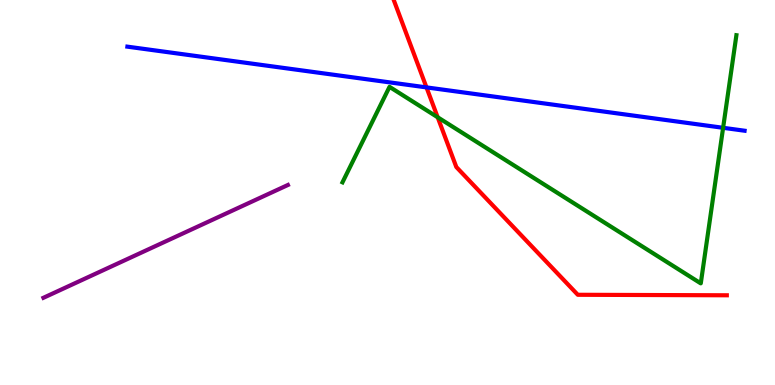[{'lines': ['blue', 'red'], 'intersections': [{'x': 5.5, 'y': 7.73}]}, {'lines': ['green', 'red'], 'intersections': [{'x': 5.65, 'y': 6.95}]}, {'lines': ['purple', 'red'], 'intersections': []}, {'lines': ['blue', 'green'], 'intersections': [{'x': 9.33, 'y': 6.68}]}, {'lines': ['blue', 'purple'], 'intersections': []}, {'lines': ['green', 'purple'], 'intersections': []}]